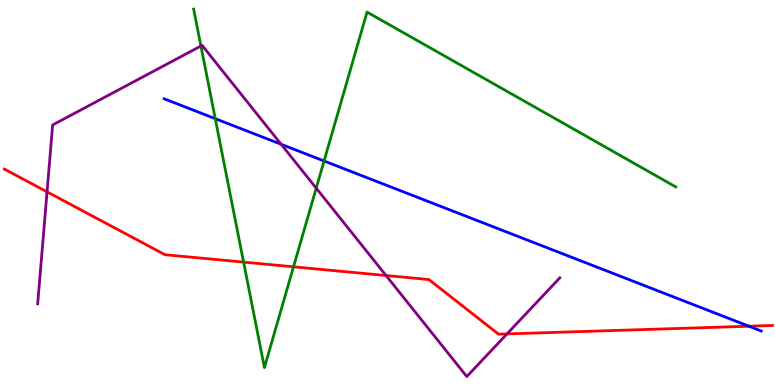[{'lines': ['blue', 'red'], 'intersections': [{'x': 9.66, 'y': 1.53}]}, {'lines': ['green', 'red'], 'intersections': [{'x': 3.14, 'y': 3.19}, {'x': 3.79, 'y': 3.07}]}, {'lines': ['purple', 'red'], 'intersections': [{'x': 0.607, 'y': 5.02}, {'x': 4.98, 'y': 2.84}, {'x': 6.54, 'y': 1.33}]}, {'lines': ['blue', 'green'], 'intersections': [{'x': 2.78, 'y': 6.92}, {'x': 4.18, 'y': 5.82}]}, {'lines': ['blue', 'purple'], 'intersections': [{'x': 3.63, 'y': 6.25}]}, {'lines': ['green', 'purple'], 'intersections': [{'x': 2.59, 'y': 8.81}, {'x': 4.08, 'y': 5.11}]}]